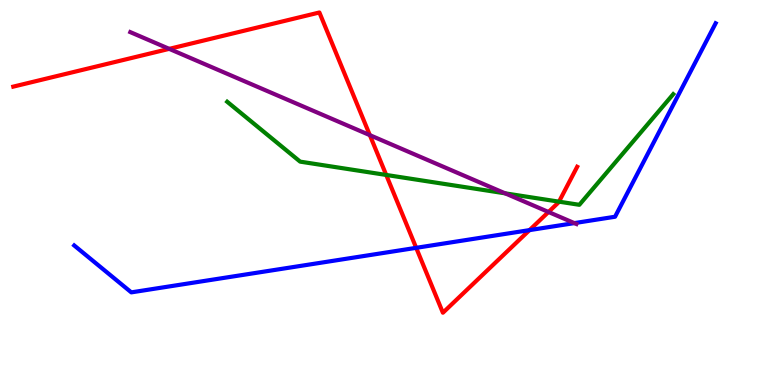[{'lines': ['blue', 'red'], 'intersections': [{'x': 5.37, 'y': 3.56}, {'x': 6.83, 'y': 4.02}]}, {'lines': ['green', 'red'], 'intersections': [{'x': 4.98, 'y': 5.46}, {'x': 7.21, 'y': 4.76}]}, {'lines': ['purple', 'red'], 'intersections': [{'x': 2.18, 'y': 8.73}, {'x': 4.77, 'y': 6.49}, {'x': 7.08, 'y': 4.49}]}, {'lines': ['blue', 'green'], 'intersections': []}, {'lines': ['blue', 'purple'], 'intersections': [{'x': 7.41, 'y': 4.21}]}, {'lines': ['green', 'purple'], 'intersections': [{'x': 6.52, 'y': 4.98}]}]